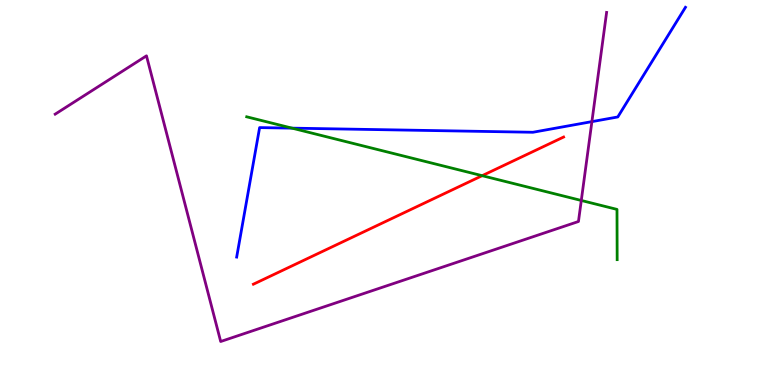[{'lines': ['blue', 'red'], 'intersections': []}, {'lines': ['green', 'red'], 'intersections': [{'x': 6.22, 'y': 5.44}]}, {'lines': ['purple', 'red'], 'intersections': []}, {'lines': ['blue', 'green'], 'intersections': [{'x': 3.77, 'y': 6.67}]}, {'lines': ['blue', 'purple'], 'intersections': [{'x': 7.64, 'y': 6.84}]}, {'lines': ['green', 'purple'], 'intersections': [{'x': 7.5, 'y': 4.79}]}]